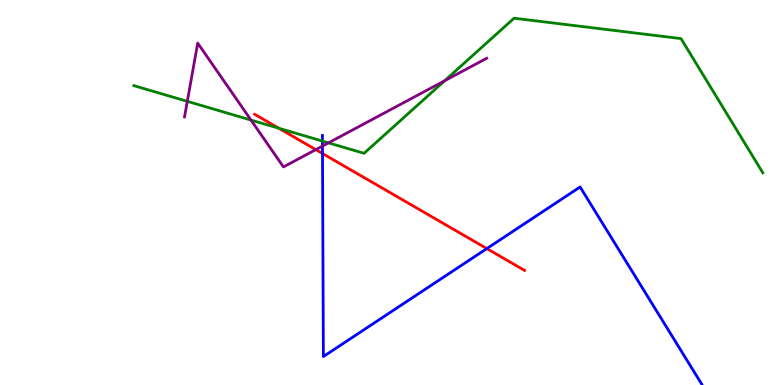[{'lines': ['blue', 'red'], 'intersections': [{'x': 4.16, 'y': 6.01}, {'x': 6.28, 'y': 3.54}]}, {'lines': ['green', 'red'], 'intersections': [{'x': 3.6, 'y': 6.67}]}, {'lines': ['purple', 'red'], 'intersections': [{'x': 4.07, 'y': 6.11}]}, {'lines': ['blue', 'green'], 'intersections': [{'x': 4.16, 'y': 6.34}]}, {'lines': ['blue', 'purple'], 'intersections': [{'x': 4.16, 'y': 6.21}]}, {'lines': ['green', 'purple'], 'intersections': [{'x': 2.42, 'y': 7.37}, {'x': 3.24, 'y': 6.88}, {'x': 4.24, 'y': 6.29}, {'x': 5.74, 'y': 7.9}]}]